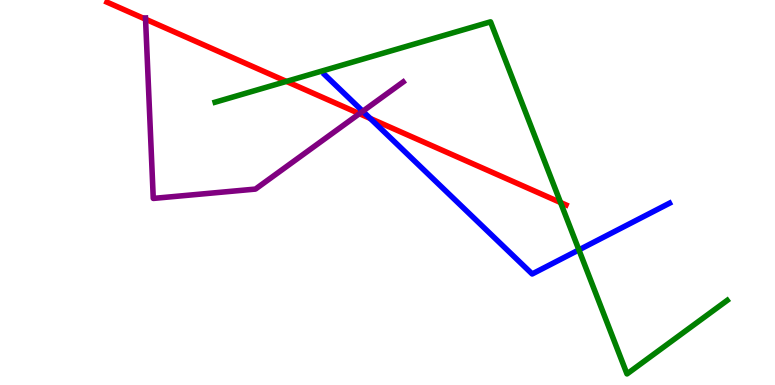[{'lines': ['blue', 'red'], 'intersections': [{'x': 4.78, 'y': 6.92}]}, {'lines': ['green', 'red'], 'intersections': [{'x': 3.7, 'y': 7.89}, {'x': 7.23, 'y': 4.74}]}, {'lines': ['purple', 'red'], 'intersections': [{'x': 1.88, 'y': 9.5}, {'x': 4.64, 'y': 7.05}]}, {'lines': ['blue', 'green'], 'intersections': [{'x': 7.47, 'y': 3.51}]}, {'lines': ['blue', 'purple'], 'intersections': [{'x': 4.68, 'y': 7.11}]}, {'lines': ['green', 'purple'], 'intersections': []}]